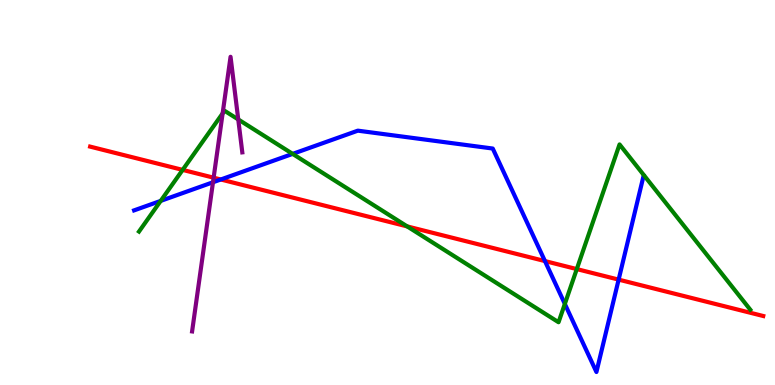[{'lines': ['blue', 'red'], 'intersections': [{'x': 2.85, 'y': 5.34}, {'x': 7.03, 'y': 3.22}, {'x': 7.98, 'y': 2.74}]}, {'lines': ['green', 'red'], 'intersections': [{'x': 2.36, 'y': 5.59}, {'x': 5.25, 'y': 4.12}, {'x': 7.44, 'y': 3.01}]}, {'lines': ['purple', 'red'], 'intersections': [{'x': 2.76, 'y': 5.38}]}, {'lines': ['blue', 'green'], 'intersections': [{'x': 2.07, 'y': 4.78}, {'x': 3.78, 'y': 6.0}, {'x': 7.29, 'y': 2.11}]}, {'lines': ['blue', 'purple'], 'intersections': [{'x': 2.75, 'y': 5.27}]}, {'lines': ['green', 'purple'], 'intersections': [{'x': 2.87, 'y': 7.05}, {'x': 3.07, 'y': 6.9}]}]